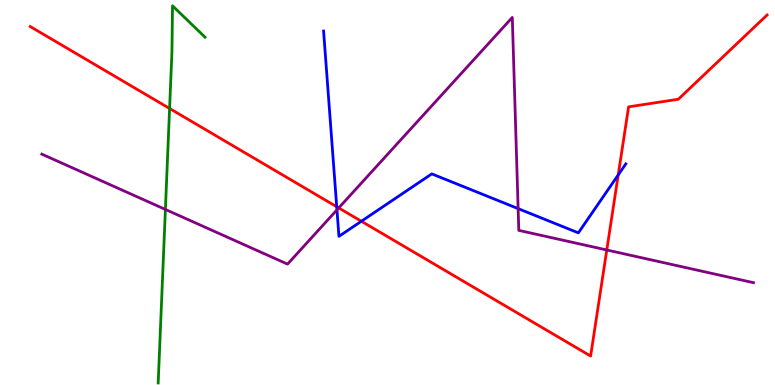[{'lines': ['blue', 'red'], 'intersections': [{'x': 4.34, 'y': 4.63}, {'x': 4.66, 'y': 4.25}, {'x': 7.98, 'y': 5.46}]}, {'lines': ['green', 'red'], 'intersections': [{'x': 2.19, 'y': 7.18}]}, {'lines': ['purple', 'red'], 'intersections': [{'x': 4.37, 'y': 4.6}, {'x': 7.83, 'y': 3.51}]}, {'lines': ['blue', 'green'], 'intersections': []}, {'lines': ['blue', 'purple'], 'intersections': [{'x': 4.35, 'y': 4.55}, {'x': 6.69, 'y': 4.58}]}, {'lines': ['green', 'purple'], 'intersections': [{'x': 2.13, 'y': 4.56}]}]